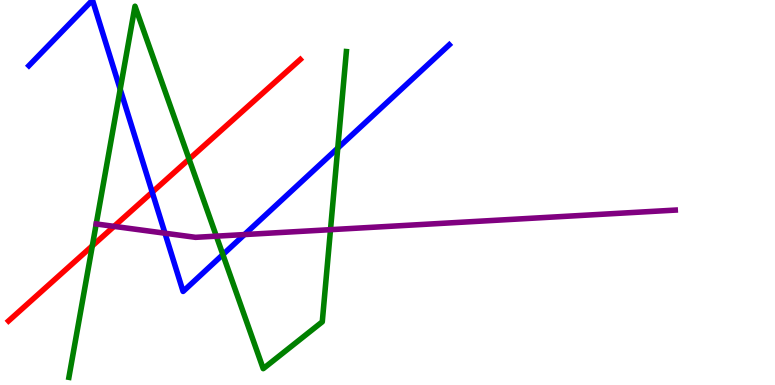[{'lines': ['blue', 'red'], 'intersections': [{'x': 1.96, 'y': 5.01}]}, {'lines': ['green', 'red'], 'intersections': [{'x': 1.19, 'y': 3.61}, {'x': 2.44, 'y': 5.87}]}, {'lines': ['purple', 'red'], 'intersections': [{'x': 1.47, 'y': 4.12}]}, {'lines': ['blue', 'green'], 'intersections': [{'x': 1.55, 'y': 7.68}, {'x': 2.88, 'y': 3.39}, {'x': 4.36, 'y': 6.15}]}, {'lines': ['blue', 'purple'], 'intersections': [{'x': 2.13, 'y': 3.94}, {'x': 3.15, 'y': 3.91}]}, {'lines': ['green', 'purple'], 'intersections': [{'x': 2.79, 'y': 3.87}, {'x': 4.26, 'y': 4.03}]}]